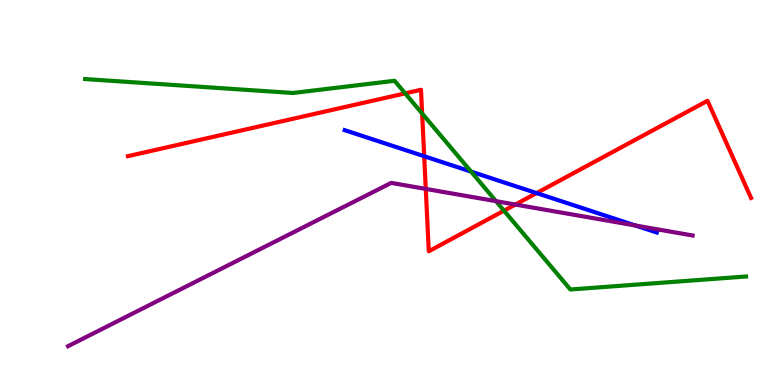[{'lines': ['blue', 'red'], 'intersections': [{'x': 5.47, 'y': 5.94}, {'x': 6.92, 'y': 4.98}]}, {'lines': ['green', 'red'], 'intersections': [{'x': 5.23, 'y': 7.57}, {'x': 5.45, 'y': 7.05}, {'x': 6.5, 'y': 4.53}]}, {'lines': ['purple', 'red'], 'intersections': [{'x': 5.49, 'y': 5.09}, {'x': 6.65, 'y': 4.69}]}, {'lines': ['blue', 'green'], 'intersections': [{'x': 6.08, 'y': 5.54}]}, {'lines': ['blue', 'purple'], 'intersections': [{'x': 8.2, 'y': 4.14}]}, {'lines': ['green', 'purple'], 'intersections': [{'x': 6.4, 'y': 4.77}]}]